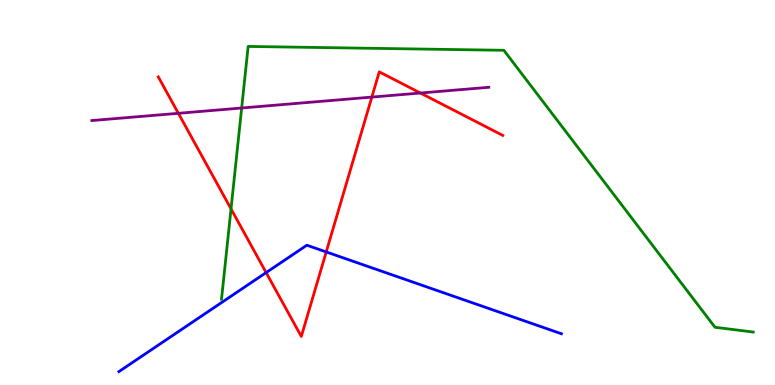[{'lines': ['blue', 'red'], 'intersections': [{'x': 3.43, 'y': 2.92}, {'x': 4.21, 'y': 3.46}]}, {'lines': ['green', 'red'], 'intersections': [{'x': 2.98, 'y': 4.57}]}, {'lines': ['purple', 'red'], 'intersections': [{'x': 2.3, 'y': 7.06}, {'x': 4.8, 'y': 7.48}, {'x': 5.42, 'y': 7.58}]}, {'lines': ['blue', 'green'], 'intersections': []}, {'lines': ['blue', 'purple'], 'intersections': []}, {'lines': ['green', 'purple'], 'intersections': [{'x': 3.12, 'y': 7.19}]}]